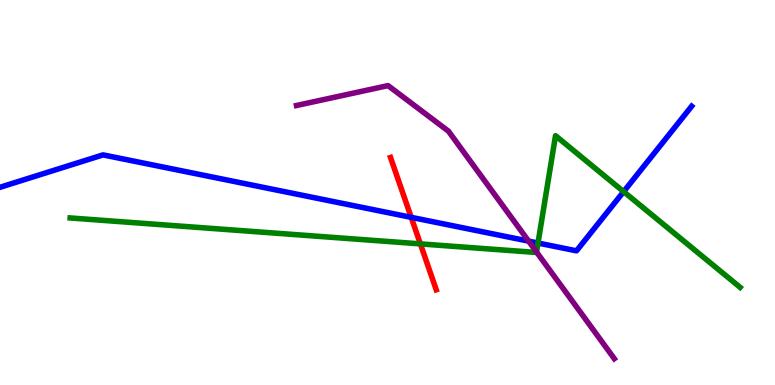[{'lines': ['blue', 'red'], 'intersections': [{'x': 5.31, 'y': 4.35}]}, {'lines': ['green', 'red'], 'intersections': [{'x': 5.42, 'y': 3.67}]}, {'lines': ['purple', 'red'], 'intersections': []}, {'lines': ['blue', 'green'], 'intersections': [{'x': 6.94, 'y': 3.69}, {'x': 8.05, 'y': 5.02}]}, {'lines': ['blue', 'purple'], 'intersections': [{'x': 6.82, 'y': 3.74}]}, {'lines': ['green', 'purple'], 'intersections': [{'x': 6.92, 'y': 3.45}]}]